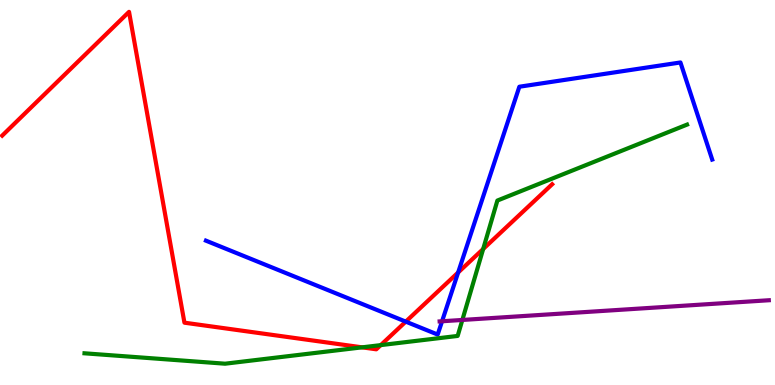[{'lines': ['blue', 'red'], 'intersections': [{'x': 5.24, 'y': 1.65}, {'x': 5.91, 'y': 2.92}]}, {'lines': ['green', 'red'], 'intersections': [{'x': 4.67, 'y': 0.978}, {'x': 4.91, 'y': 1.04}, {'x': 6.23, 'y': 3.53}]}, {'lines': ['purple', 'red'], 'intersections': []}, {'lines': ['blue', 'green'], 'intersections': []}, {'lines': ['blue', 'purple'], 'intersections': [{'x': 5.7, 'y': 1.66}]}, {'lines': ['green', 'purple'], 'intersections': [{'x': 5.97, 'y': 1.69}]}]